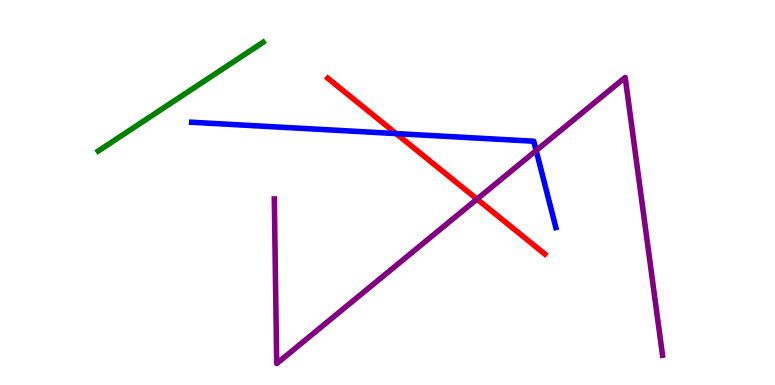[{'lines': ['blue', 'red'], 'intersections': [{'x': 5.11, 'y': 6.53}]}, {'lines': ['green', 'red'], 'intersections': []}, {'lines': ['purple', 'red'], 'intersections': [{'x': 6.15, 'y': 4.83}]}, {'lines': ['blue', 'green'], 'intersections': []}, {'lines': ['blue', 'purple'], 'intersections': [{'x': 6.92, 'y': 6.09}]}, {'lines': ['green', 'purple'], 'intersections': []}]